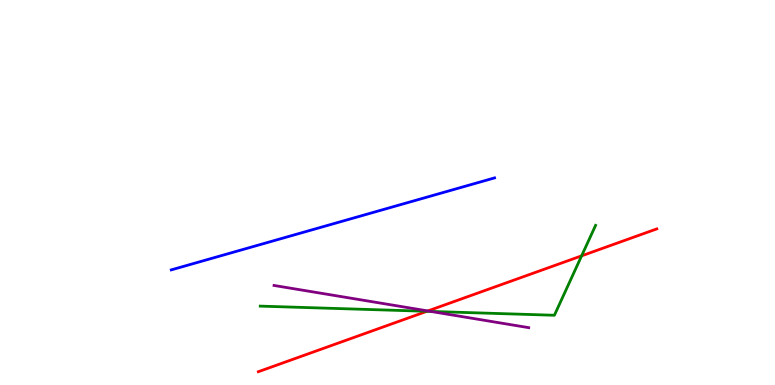[{'lines': ['blue', 'red'], 'intersections': []}, {'lines': ['green', 'red'], 'intersections': [{'x': 5.51, 'y': 1.91}, {'x': 7.5, 'y': 3.35}]}, {'lines': ['purple', 'red'], 'intersections': [{'x': 5.52, 'y': 1.92}]}, {'lines': ['blue', 'green'], 'intersections': []}, {'lines': ['blue', 'purple'], 'intersections': []}, {'lines': ['green', 'purple'], 'intersections': [{'x': 5.56, 'y': 1.91}]}]